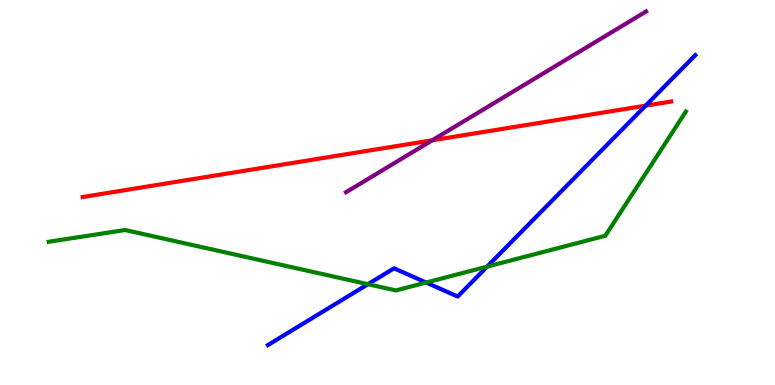[{'lines': ['blue', 'red'], 'intersections': [{'x': 8.33, 'y': 7.26}]}, {'lines': ['green', 'red'], 'intersections': []}, {'lines': ['purple', 'red'], 'intersections': [{'x': 5.58, 'y': 6.36}]}, {'lines': ['blue', 'green'], 'intersections': [{'x': 4.75, 'y': 2.62}, {'x': 5.5, 'y': 2.66}, {'x': 6.29, 'y': 3.07}]}, {'lines': ['blue', 'purple'], 'intersections': []}, {'lines': ['green', 'purple'], 'intersections': []}]